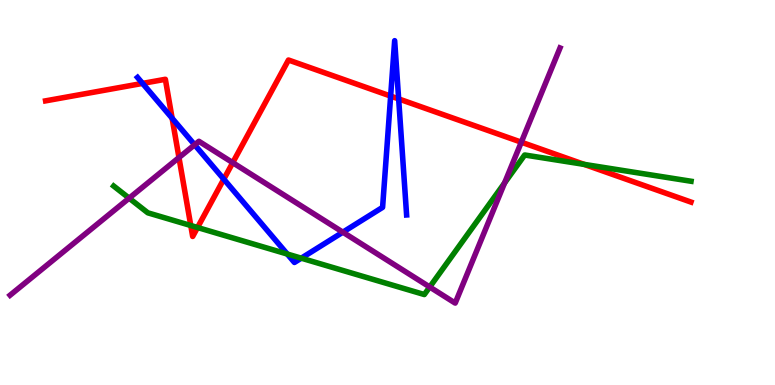[{'lines': ['blue', 'red'], 'intersections': [{'x': 1.84, 'y': 7.83}, {'x': 2.22, 'y': 6.93}, {'x': 2.89, 'y': 5.35}, {'x': 5.04, 'y': 7.5}, {'x': 5.14, 'y': 7.43}]}, {'lines': ['green', 'red'], 'intersections': [{'x': 2.46, 'y': 4.14}, {'x': 2.55, 'y': 4.09}, {'x': 7.54, 'y': 5.73}]}, {'lines': ['purple', 'red'], 'intersections': [{'x': 2.31, 'y': 5.91}, {'x': 3.0, 'y': 5.77}, {'x': 6.73, 'y': 6.31}]}, {'lines': ['blue', 'green'], 'intersections': [{'x': 3.71, 'y': 3.4}, {'x': 3.89, 'y': 3.29}]}, {'lines': ['blue', 'purple'], 'intersections': [{'x': 2.51, 'y': 6.24}, {'x': 4.42, 'y': 3.97}]}, {'lines': ['green', 'purple'], 'intersections': [{'x': 1.67, 'y': 4.85}, {'x': 5.54, 'y': 2.55}, {'x': 6.51, 'y': 5.25}]}]